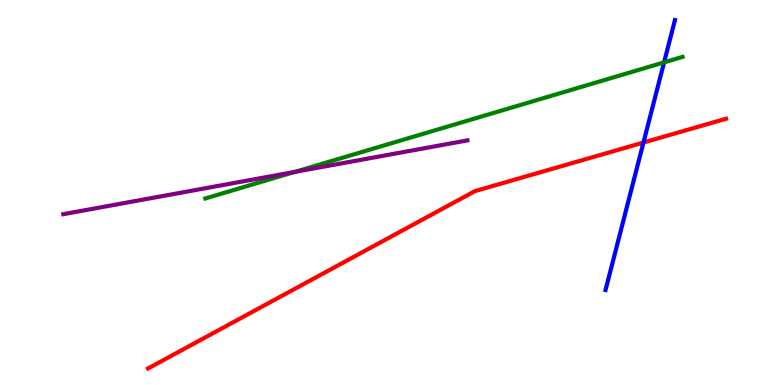[{'lines': ['blue', 'red'], 'intersections': [{'x': 8.3, 'y': 6.3}]}, {'lines': ['green', 'red'], 'intersections': []}, {'lines': ['purple', 'red'], 'intersections': []}, {'lines': ['blue', 'green'], 'intersections': [{'x': 8.57, 'y': 8.38}]}, {'lines': ['blue', 'purple'], 'intersections': []}, {'lines': ['green', 'purple'], 'intersections': [{'x': 3.8, 'y': 5.53}]}]